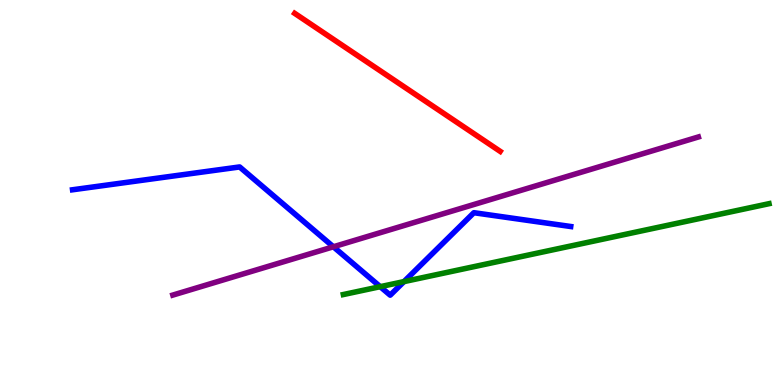[{'lines': ['blue', 'red'], 'intersections': []}, {'lines': ['green', 'red'], 'intersections': []}, {'lines': ['purple', 'red'], 'intersections': []}, {'lines': ['blue', 'green'], 'intersections': [{'x': 4.91, 'y': 2.55}, {'x': 5.21, 'y': 2.69}]}, {'lines': ['blue', 'purple'], 'intersections': [{'x': 4.3, 'y': 3.59}]}, {'lines': ['green', 'purple'], 'intersections': []}]